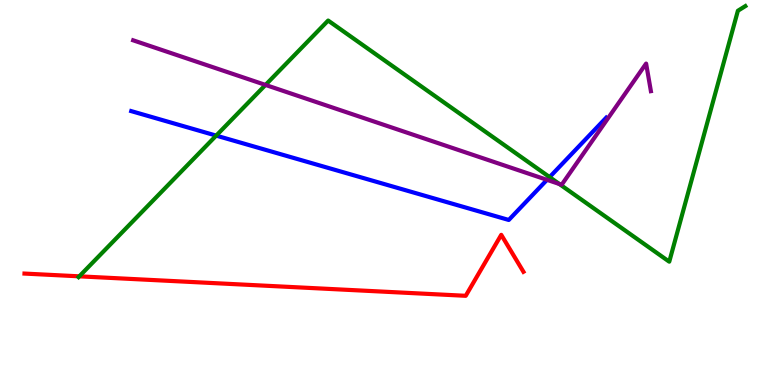[{'lines': ['blue', 'red'], 'intersections': []}, {'lines': ['green', 'red'], 'intersections': [{'x': 1.02, 'y': 2.82}]}, {'lines': ['purple', 'red'], 'intersections': []}, {'lines': ['blue', 'green'], 'intersections': [{'x': 2.79, 'y': 6.48}, {'x': 7.09, 'y': 5.4}]}, {'lines': ['blue', 'purple'], 'intersections': [{'x': 7.06, 'y': 5.33}]}, {'lines': ['green', 'purple'], 'intersections': [{'x': 3.43, 'y': 7.79}, {'x': 7.22, 'y': 5.22}]}]